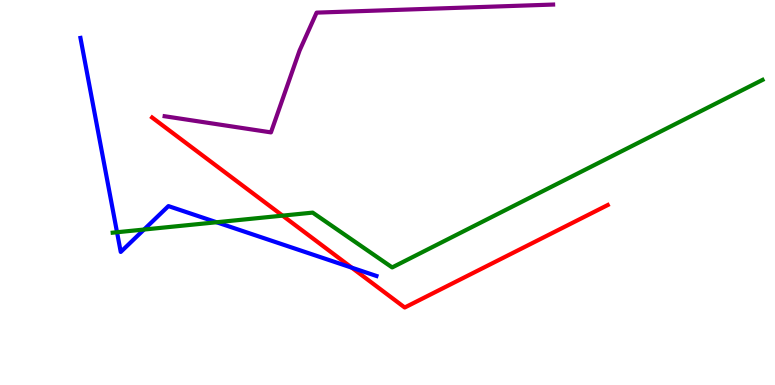[{'lines': ['blue', 'red'], 'intersections': [{'x': 4.54, 'y': 3.05}]}, {'lines': ['green', 'red'], 'intersections': [{'x': 3.65, 'y': 4.4}]}, {'lines': ['purple', 'red'], 'intersections': []}, {'lines': ['blue', 'green'], 'intersections': [{'x': 1.51, 'y': 3.97}, {'x': 1.86, 'y': 4.04}, {'x': 2.79, 'y': 4.23}]}, {'lines': ['blue', 'purple'], 'intersections': []}, {'lines': ['green', 'purple'], 'intersections': []}]